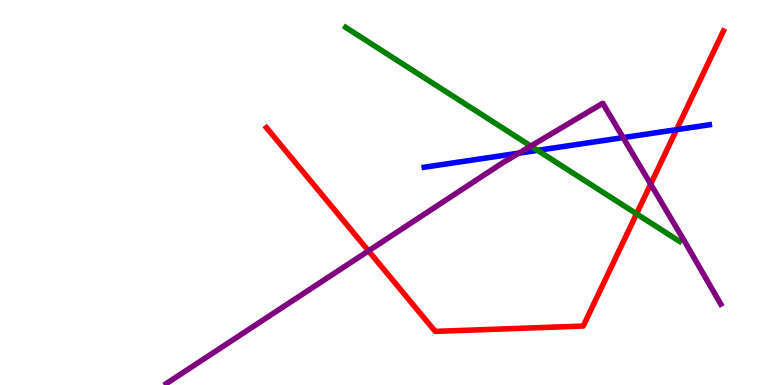[{'lines': ['blue', 'red'], 'intersections': [{'x': 8.73, 'y': 6.63}]}, {'lines': ['green', 'red'], 'intersections': [{'x': 8.21, 'y': 4.45}]}, {'lines': ['purple', 'red'], 'intersections': [{'x': 4.75, 'y': 3.48}, {'x': 8.4, 'y': 5.22}]}, {'lines': ['blue', 'green'], 'intersections': [{'x': 6.94, 'y': 6.09}]}, {'lines': ['blue', 'purple'], 'intersections': [{'x': 6.7, 'y': 6.02}, {'x': 8.04, 'y': 6.43}]}, {'lines': ['green', 'purple'], 'intersections': [{'x': 6.85, 'y': 6.21}]}]